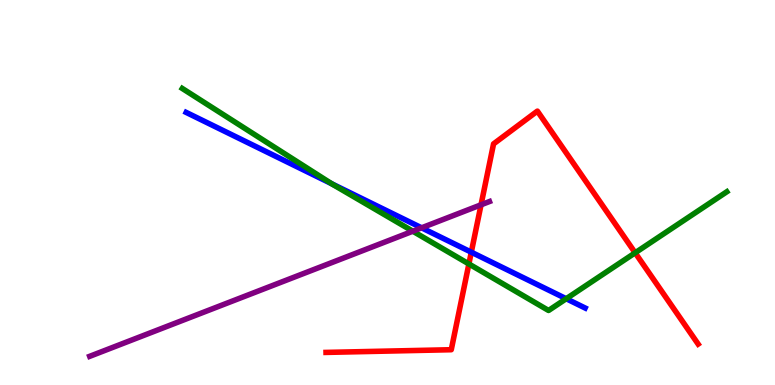[{'lines': ['blue', 'red'], 'intersections': [{'x': 6.08, 'y': 3.45}]}, {'lines': ['green', 'red'], 'intersections': [{'x': 6.05, 'y': 3.14}, {'x': 8.2, 'y': 3.43}]}, {'lines': ['purple', 'red'], 'intersections': [{'x': 6.21, 'y': 4.68}]}, {'lines': ['blue', 'green'], 'intersections': [{'x': 4.28, 'y': 5.23}, {'x': 7.31, 'y': 2.24}]}, {'lines': ['blue', 'purple'], 'intersections': [{'x': 5.44, 'y': 4.08}]}, {'lines': ['green', 'purple'], 'intersections': [{'x': 5.33, 'y': 3.99}]}]